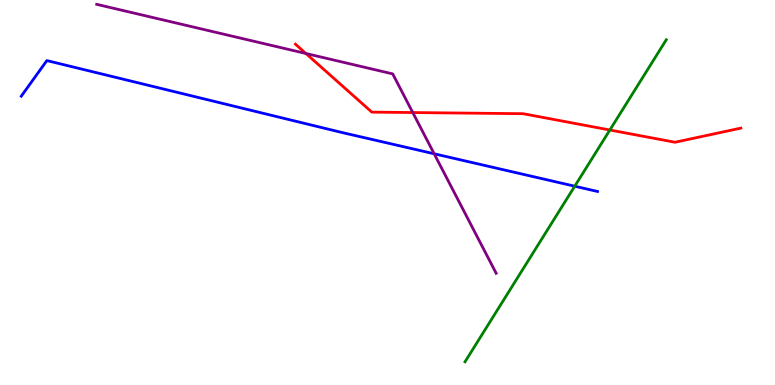[{'lines': ['blue', 'red'], 'intersections': []}, {'lines': ['green', 'red'], 'intersections': [{'x': 7.87, 'y': 6.62}]}, {'lines': ['purple', 'red'], 'intersections': [{'x': 3.95, 'y': 8.61}, {'x': 5.33, 'y': 7.08}]}, {'lines': ['blue', 'green'], 'intersections': [{'x': 7.42, 'y': 5.16}]}, {'lines': ['blue', 'purple'], 'intersections': [{'x': 5.6, 'y': 6.01}]}, {'lines': ['green', 'purple'], 'intersections': []}]